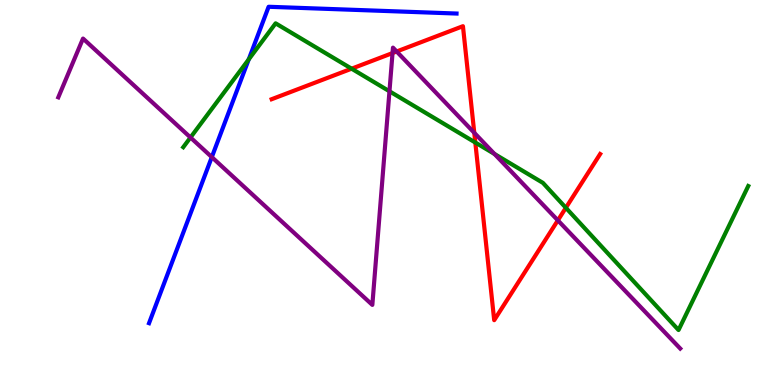[{'lines': ['blue', 'red'], 'intersections': []}, {'lines': ['green', 'red'], 'intersections': [{'x': 4.54, 'y': 8.22}, {'x': 6.13, 'y': 6.3}, {'x': 7.3, 'y': 4.6}]}, {'lines': ['purple', 'red'], 'intersections': [{'x': 5.06, 'y': 8.62}, {'x': 5.12, 'y': 8.66}, {'x': 6.12, 'y': 6.55}, {'x': 7.2, 'y': 4.28}]}, {'lines': ['blue', 'green'], 'intersections': [{'x': 3.21, 'y': 8.46}]}, {'lines': ['blue', 'purple'], 'intersections': [{'x': 2.73, 'y': 5.92}]}, {'lines': ['green', 'purple'], 'intersections': [{'x': 2.46, 'y': 6.43}, {'x': 5.03, 'y': 7.63}, {'x': 6.38, 'y': 6.0}]}]